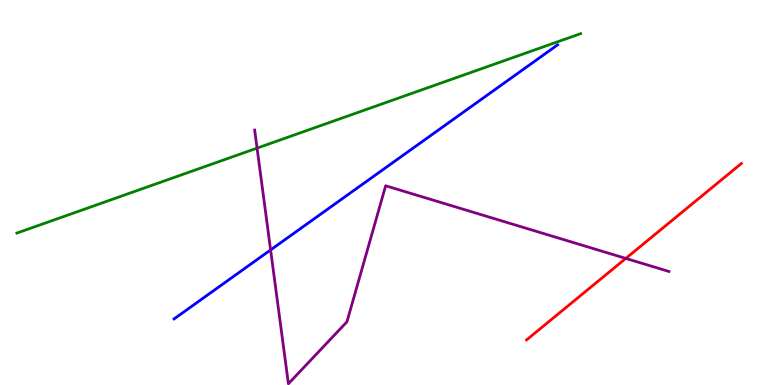[{'lines': ['blue', 'red'], 'intersections': []}, {'lines': ['green', 'red'], 'intersections': []}, {'lines': ['purple', 'red'], 'intersections': [{'x': 8.07, 'y': 3.29}]}, {'lines': ['blue', 'green'], 'intersections': []}, {'lines': ['blue', 'purple'], 'intersections': [{'x': 3.49, 'y': 3.51}]}, {'lines': ['green', 'purple'], 'intersections': [{'x': 3.32, 'y': 6.15}]}]